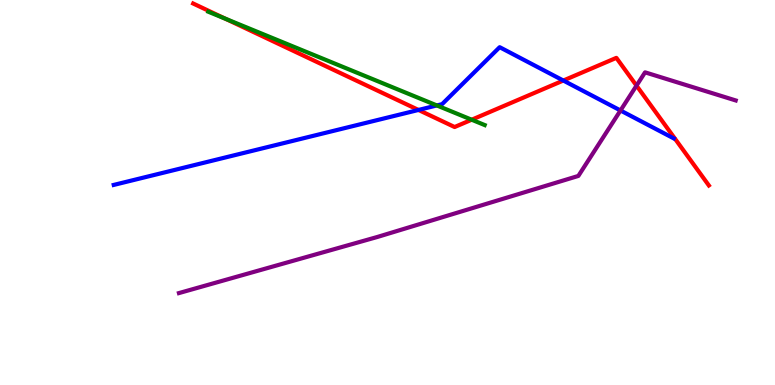[{'lines': ['blue', 'red'], 'intersections': [{'x': 5.4, 'y': 7.14}, {'x': 7.27, 'y': 7.91}]}, {'lines': ['green', 'red'], 'intersections': [{'x': 2.91, 'y': 9.51}, {'x': 6.09, 'y': 6.89}]}, {'lines': ['purple', 'red'], 'intersections': [{'x': 8.21, 'y': 7.78}]}, {'lines': ['blue', 'green'], 'intersections': [{'x': 5.64, 'y': 7.26}]}, {'lines': ['blue', 'purple'], 'intersections': [{'x': 8.01, 'y': 7.13}]}, {'lines': ['green', 'purple'], 'intersections': []}]